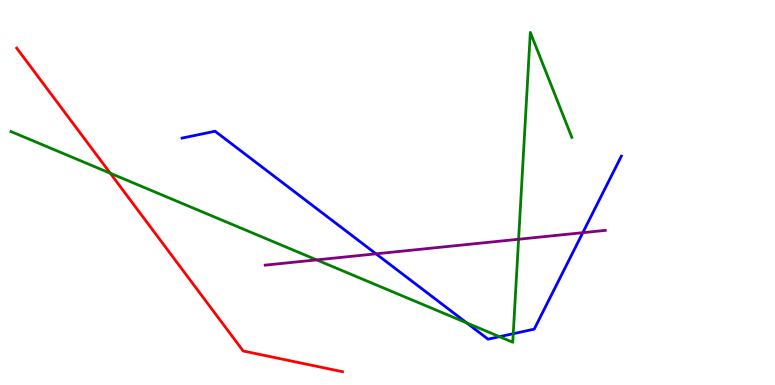[{'lines': ['blue', 'red'], 'intersections': []}, {'lines': ['green', 'red'], 'intersections': [{'x': 1.42, 'y': 5.5}]}, {'lines': ['purple', 'red'], 'intersections': []}, {'lines': ['blue', 'green'], 'intersections': [{'x': 6.02, 'y': 1.61}, {'x': 6.45, 'y': 1.26}, {'x': 6.62, 'y': 1.33}]}, {'lines': ['blue', 'purple'], 'intersections': [{'x': 4.85, 'y': 3.41}, {'x': 7.52, 'y': 3.96}]}, {'lines': ['green', 'purple'], 'intersections': [{'x': 4.09, 'y': 3.25}, {'x': 6.69, 'y': 3.79}]}]